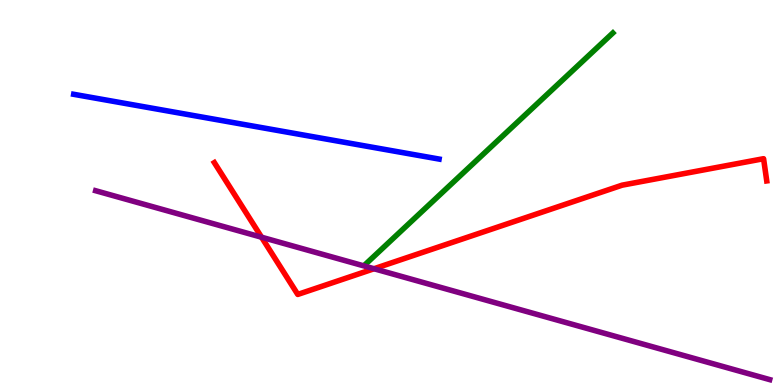[{'lines': ['blue', 'red'], 'intersections': []}, {'lines': ['green', 'red'], 'intersections': []}, {'lines': ['purple', 'red'], 'intersections': [{'x': 3.37, 'y': 3.84}, {'x': 4.83, 'y': 3.02}]}, {'lines': ['blue', 'green'], 'intersections': []}, {'lines': ['blue', 'purple'], 'intersections': []}, {'lines': ['green', 'purple'], 'intersections': []}]